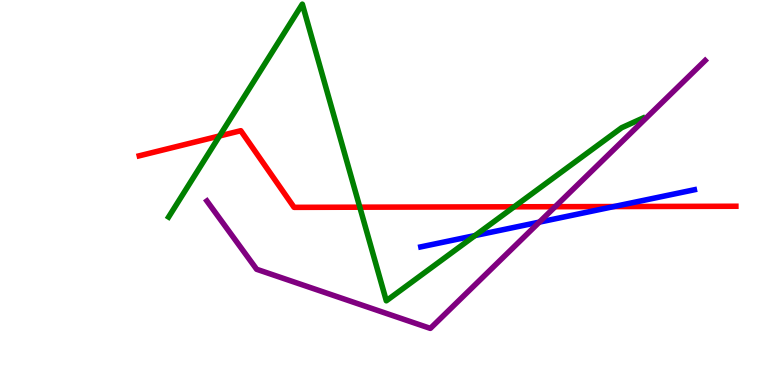[{'lines': ['blue', 'red'], 'intersections': [{'x': 7.92, 'y': 4.63}]}, {'lines': ['green', 'red'], 'intersections': [{'x': 2.83, 'y': 6.47}, {'x': 4.64, 'y': 4.62}, {'x': 6.63, 'y': 4.63}]}, {'lines': ['purple', 'red'], 'intersections': [{'x': 7.16, 'y': 4.63}]}, {'lines': ['blue', 'green'], 'intersections': [{'x': 6.13, 'y': 3.88}]}, {'lines': ['blue', 'purple'], 'intersections': [{'x': 6.96, 'y': 4.23}]}, {'lines': ['green', 'purple'], 'intersections': []}]